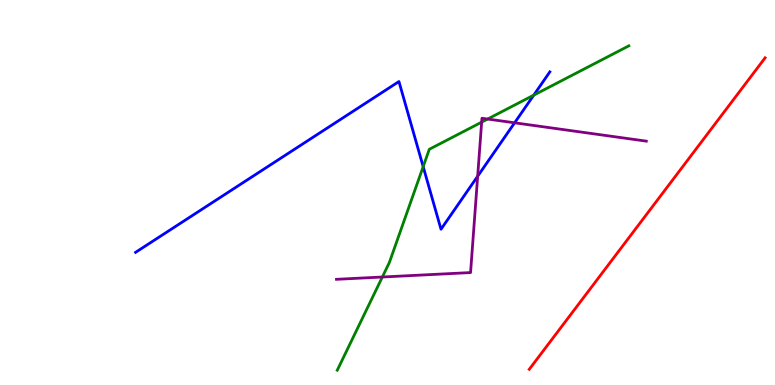[{'lines': ['blue', 'red'], 'intersections': []}, {'lines': ['green', 'red'], 'intersections': []}, {'lines': ['purple', 'red'], 'intersections': []}, {'lines': ['blue', 'green'], 'intersections': [{'x': 5.46, 'y': 5.67}, {'x': 6.89, 'y': 7.53}]}, {'lines': ['blue', 'purple'], 'intersections': [{'x': 6.16, 'y': 5.42}, {'x': 6.64, 'y': 6.81}]}, {'lines': ['green', 'purple'], 'intersections': [{'x': 4.93, 'y': 2.8}, {'x': 6.21, 'y': 6.83}, {'x': 6.29, 'y': 6.91}]}]